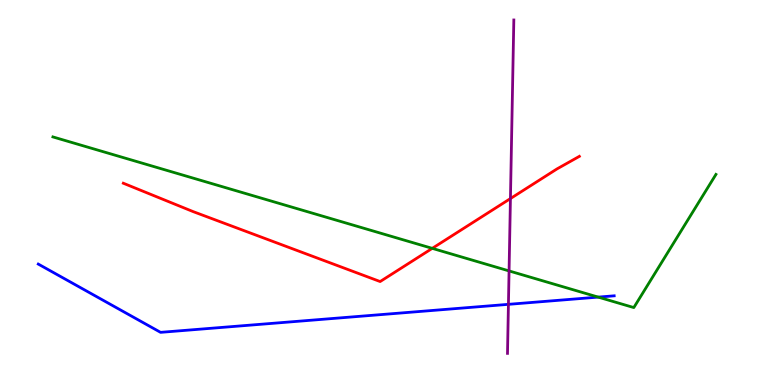[{'lines': ['blue', 'red'], 'intersections': []}, {'lines': ['green', 'red'], 'intersections': [{'x': 5.58, 'y': 3.55}]}, {'lines': ['purple', 'red'], 'intersections': [{'x': 6.59, 'y': 4.84}]}, {'lines': ['blue', 'green'], 'intersections': [{'x': 7.72, 'y': 2.28}]}, {'lines': ['blue', 'purple'], 'intersections': [{'x': 6.56, 'y': 2.1}]}, {'lines': ['green', 'purple'], 'intersections': [{'x': 6.57, 'y': 2.96}]}]